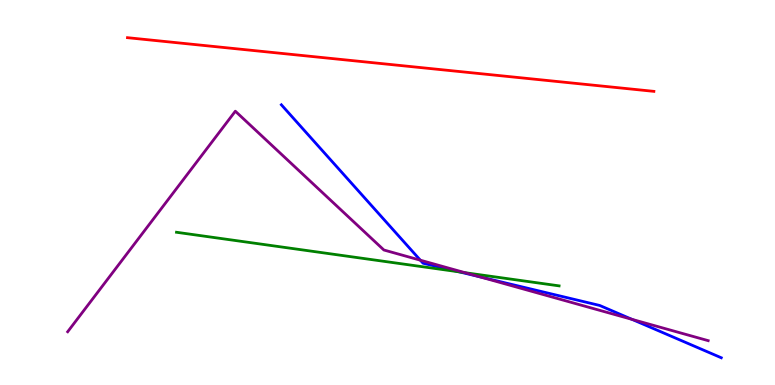[{'lines': ['blue', 'red'], 'intersections': []}, {'lines': ['green', 'red'], 'intersections': []}, {'lines': ['purple', 'red'], 'intersections': []}, {'lines': ['blue', 'green'], 'intersections': [{'x': 5.93, 'y': 2.94}]}, {'lines': ['blue', 'purple'], 'intersections': [{'x': 5.42, 'y': 3.24}, {'x': 6.18, 'y': 2.81}, {'x': 8.15, 'y': 1.7}]}, {'lines': ['green', 'purple'], 'intersections': [{'x': 6.0, 'y': 2.92}]}]